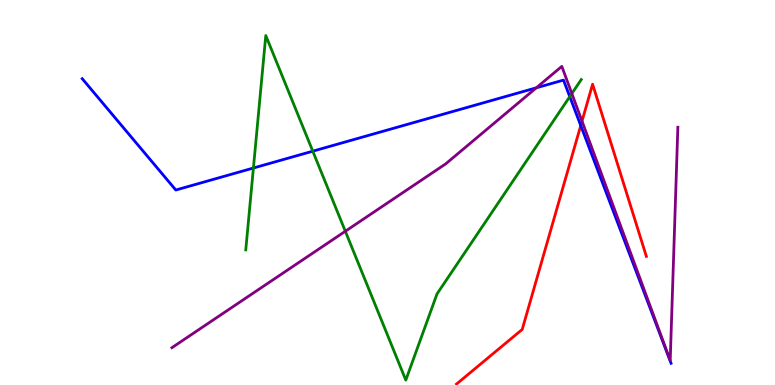[{'lines': ['blue', 'red'], 'intersections': [{'x': 7.49, 'y': 6.74}]}, {'lines': ['green', 'red'], 'intersections': []}, {'lines': ['purple', 'red'], 'intersections': [{'x': 7.51, 'y': 6.85}]}, {'lines': ['blue', 'green'], 'intersections': [{'x': 3.27, 'y': 5.64}, {'x': 4.04, 'y': 6.07}, {'x': 7.35, 'y': 7.49}]}, {'lines': ['blue', 'purple'], 'intersections': [{'x': 6.92, 'y': 7.72}]}, {'lines': ['green', 'purple'], 'intersections': [{'x': 4.46, 'y': 3.99}, {'x': 7.38, 'y': 7.57}]}]